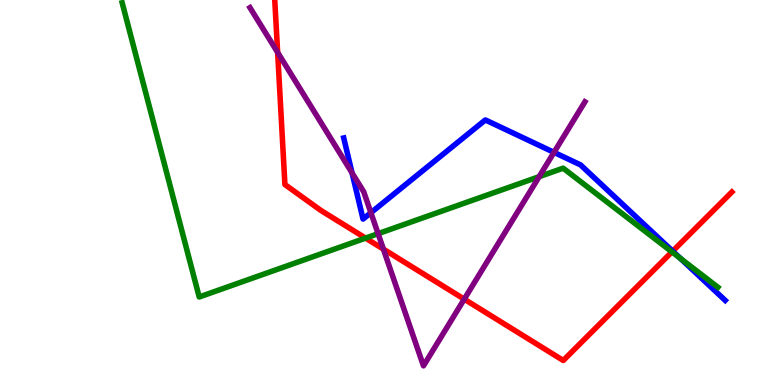[{'lines': ['blue', 'red'], 'intersections': [{'x': 8.68, 'y': 3.48}]}, {'lines': ['green', 'red'], 'intersections': [{'x': 4.72, 'y': 3.82}, {'x': 8.67, 'y': 3.46}]}, {'lines': ['purple', 'red'], 'intersections': [{'x': 3.58, 'y': 8.64}, {'x': 4.95, 'y': 3.53}, {'x': 5.99, 'y': 2.23}]}, {'lines': ['blue', 'green'], 'intersections': [{'x': 8.78, 'y': 3.29}]}, {'lines': ['blue', 'purple'], 'intersections': [{'x': 4.54, 'y': 5.51}, {'x': 4.79, 'y': 4.48}, {'x': 7.15, 'y': 6.04}]}, {'lines': ['green', 'purple'], 'intersections': [{'x': 4.88, 'y': 3.93}, {'x': 6.96, 'y': 5.41}]}]